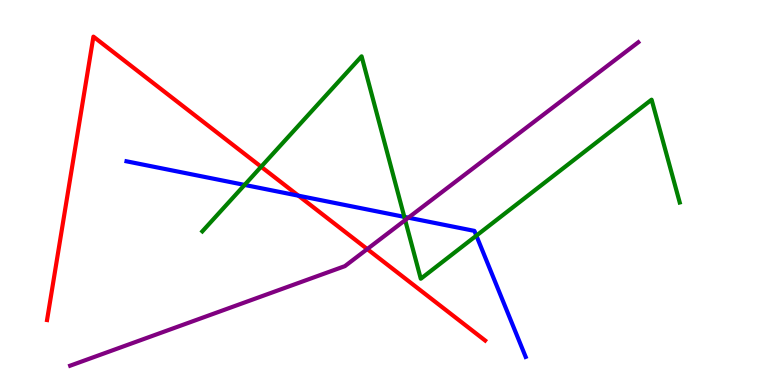[{'lines': ['blue', 'red'], 'intersections': [{'x': 3.85, 'y': 4.92}]}, {'lines': ['green', 'red'], 'intersections': [{'x': 3.37, 'y': 5.67}]}, {'lines': ['purple', 'red'], 'intersections': [{'x': 4.74, 'y': 3.53}]}, {'lines': ['blue', 'green'], 'intersections': [{'x': 3.16, 'y': 5.2}, {'x': 5.22, 'y': 4.37}, {'x': 6.15, 'y': 3.88}]}, {'lines': ['blue', 'purple'], 'intersections': [{'x': 5.27, 'y': 4.35}]}, {'lines': ['green', 'purple'], 'intersections': [{'x': 5.23, 'y': 4.28}]}]